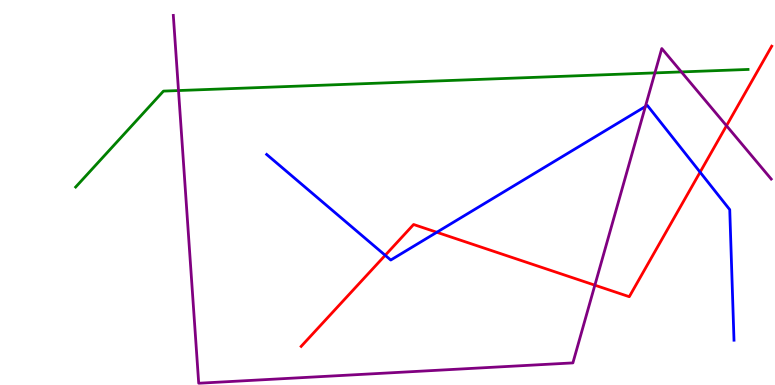[{'lines': ['blue', 'red'], 'intersections': [{'x': 4.97, 'y': 3.37}, {'x': 5.64, 'y': 3.97}, {'x': 9.03, 'y': 5.53}]}, {'lines': ['green', 'red'], 'intersections': []}, {'lines': ['purple', 'red'], 'intersections': [{'x': 7.68, 'y': 2.59}, {'x': 9.37, 'y': 6.73}]}, {'lines': ['blue', 'green'], 'intersections': []}, {'lines': ['blue', 'purple'], 'intersections': [{'x': 8.33, 'y': 7.23}]}, {'lines': ['green', 'purple'], 'intersections': [{'x': 2.3, 'y': 7.65}, {'x': 8.45, 'y': 8.11}, {'x': 8.79, 'y': 8.13}]}]